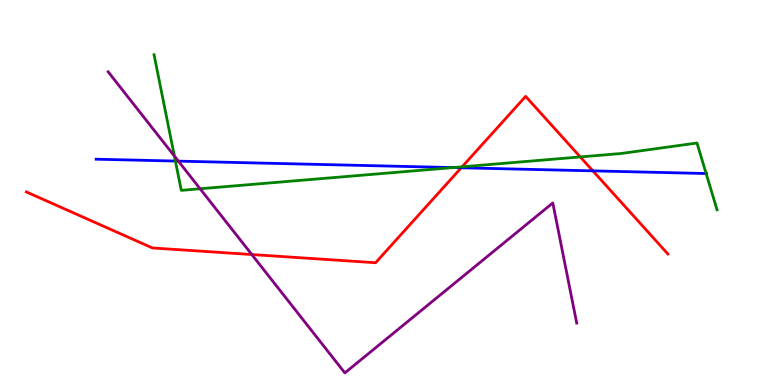[{'lines': ['blue', 'red'], 'intersections': [{'x': 5.95, 'y': 5.64}, {'x': 7.65, 'y': 5.56}]}, {'lines': ['green', 'red'], 'intersections': [{'x': 5.96, 'y': 5.67}, {'x': 7.49, 'y': 5.92}]}, {'lines': ['purple', 'red'], 'intersections': [{'x': 3.25, 'y': 3.39}]}, {'lines': ['blue', 'green'], 'intersections': [{'x': 2.26, 'y': 5.82}, {'x': 5.85, 'y': 5.65}, {'x': 9.11, 'y': 5.49}]}, {'lines': ['blue', 'purple'], 'intersections': [{'x': 2.3, 'y': 5.81}]}, {'lines': ['green', 'purple'], 'intersections': [{'x': 2.25, 'y': 5.95}, {'x': 2.58, 'y': 5.1}]}]